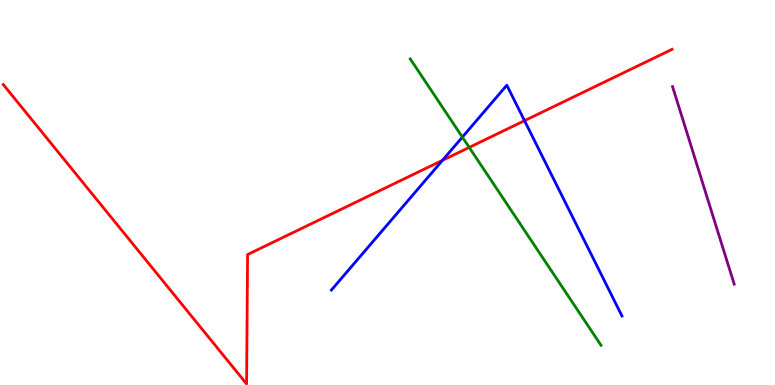[{'lines': ['blue', 'red'], 'intersections': [{'x': 5.71, 'y': 5.84}, {'x': 6.77, 'y': 6.87}]}, {'lines': ['green', 'red'], 'intersections': [{'x': 6.05, 'y': 6.17}]}, {'lines': ['purple', 'red'], 'intersections': []}, {'lines': ['blue', 'green'], 'intersections': [{'x': 5.97, 'y': 6.44}]}, {'lines': ['blue', 'purple'], 'intersections': []}, {'lines': ['green', 'purple'], 'intersections': []}]